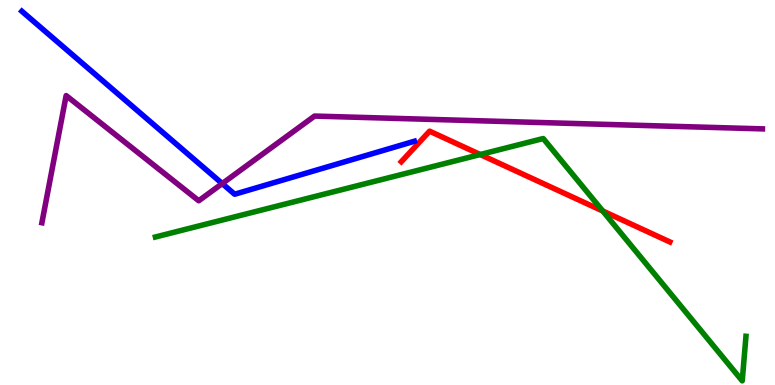[{'lines': ['blue', 'red'], 'intersections': []}, {'lines': ['green', 'red'], 'intersections': [{'x': 6.2, 'y': 5.99}, {'x': 7.78, 'y': 4.52}]}, {'lines': ['purple', 'red'], 'intersections': []}, {'lines': ['blue', 'green'], 'intersections': []}, {'lines': ['blue', 'purple'], 'intersections': [{'x': 2.87, 'y': 5.23}]}, {'lines': ['green', 'purple'], 'intersections': []}]